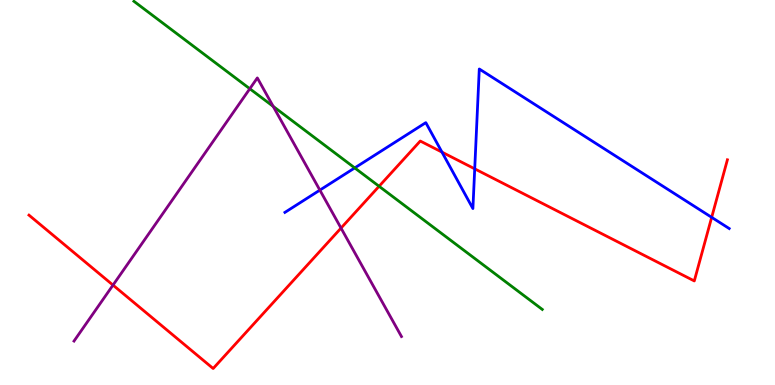[{'lines': ['blue', 'red'], 'intersections': [{'x': 5.7, 'y': 6.05}, {'x': 6.13, 'y': 5.61}, {'x': 9.18, 'y': 4.35}]}, {'lines': ['green', 'red'], 'intersections': [{'x': 4.89, 'y': 5.16}]}, {'lines': ['purple', 'red'], 'intersections': [{'x': 1.46, 'y': 2.59}, {'x': 4.4, 'y': 4.08}]}, {'lines': ['blue', 'green'], 'intersections': [{'x': 4.58, 'y': 5.64}]}, {'lines': ['blue', 'purple'], 'intersections': [{'x': 4.13, 'y': 5.06}]}, {'lines': ['green', 'purple'], 'intersections': [{'x': 3.22, 'y': 7.7}, {'x': 3.53, 'y': 7.24}]}]